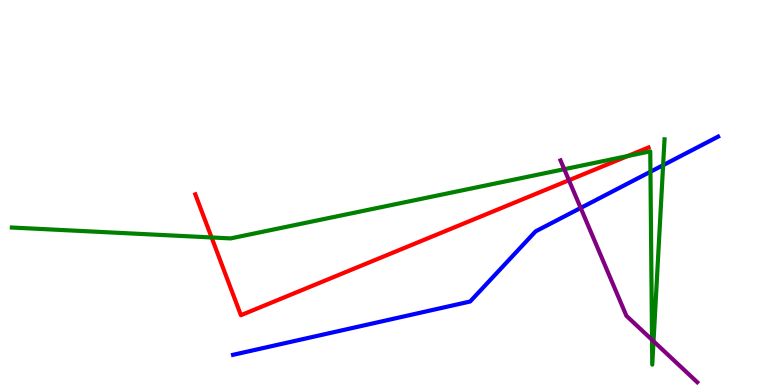[{'lines': ['blue', 'red'], 'intersections': []}, {'lines': ['green', 'red'], 'intersections': [{'x': 2.73, 'y': 3.83}, {'x': 8.1, 'y': 5.95}]}, {'lines': ['purple', 'red'], 'intersections': [{'x': 7.34, 'y': 5.32}]}, {'lines': ['blue', 'green'], 'intersections': [{'x': 8.39, 'y': 5.54}, {'x': 8.56, 'y': 5.71}]}, {'lines': ['blue', 'purple'], 'intersections': [{'x': 7.49, 'y': 4.6}]}, {'lines': ['green', 'purple'], 'intersections': [{'x': 7.28, 'y': 5.61}, {'x': 8.41, 'y': 1.17}, {'x': 8.43, 'y': 1.14}]}]